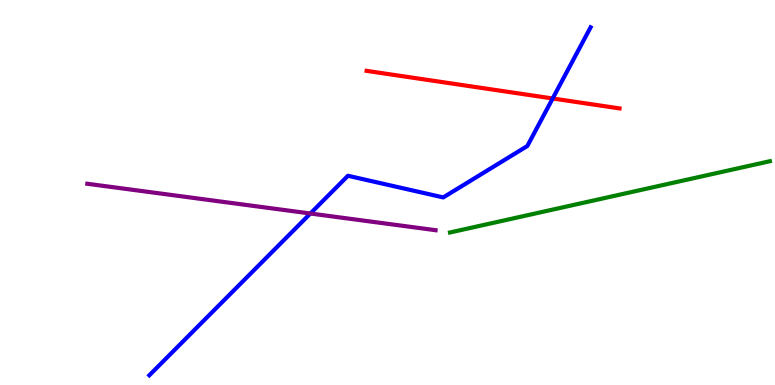[{'lines': ['blue', 'red'], 'intersections': [{'x': 7.13, 'y': 7.44}]}, {'lines': ['green', 'red'], 'intersections': []}, {'lines': ['purple', 'red'], 'intersections': []}, {'lines': ['blue', 'green'], 'intersections': []}, {'lines': ['blue', 'purple'], 'intersections': [{'x': 4.0, 'y': 4.45}]}, {'lines': ['green', 'purple'], 'intersections': []}]